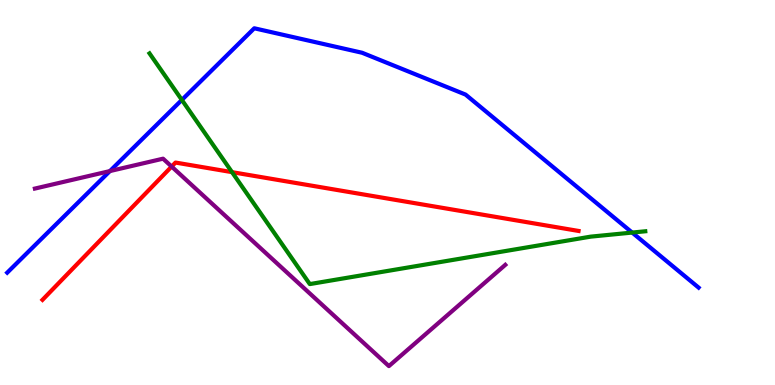[{'lines': ['blue', 'red'], 'intersections': []}, {'lines': ['green', 'red'], 'intersections': [{'x': 2.99, 'y': 5.53}]}, {'lines': ['purple', 'red'], 'intersections': [{'x': 2.21, 'y': 5.67}]}, {'lines': ['blue', 'green'], 'intersections': [{'x': 2.35, 'y': 7.4}, {'x': 8.16, 'y': 3.96}]}, {'lines': ['blue', 'purple'], 'intersections': [{'x': 1.42, 'y': 5.56}]}, {'lines': ['green', 'purple'], 'intersections': []}]